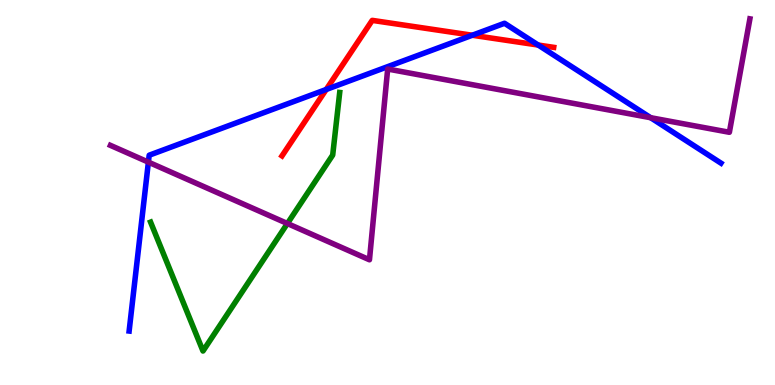[{'lines': ['blue', 'red'], 'intersections': [{'x': 4.21, 'y': 7.68}, {'x': 6.09, 'y': 9.08}, {'x': 6.94, 'y': 8.83}]}, {'lines': ['green', 'red'], 'intersections': []}, {'lines': ['purple', 'red'], 'intersections': []}, {'lines': ['blue', 'green'], 'intersections': []}, {'lines': ['blue', 'purple'], 'intersections': [{'x': 1.91, 'y': 5.79}, {'x': 8.4, 'y': 6.94}]}, {'lines': ['green', 'purple'], 'intersections': [{'x': 3.71, 'y': 4.19}]}]